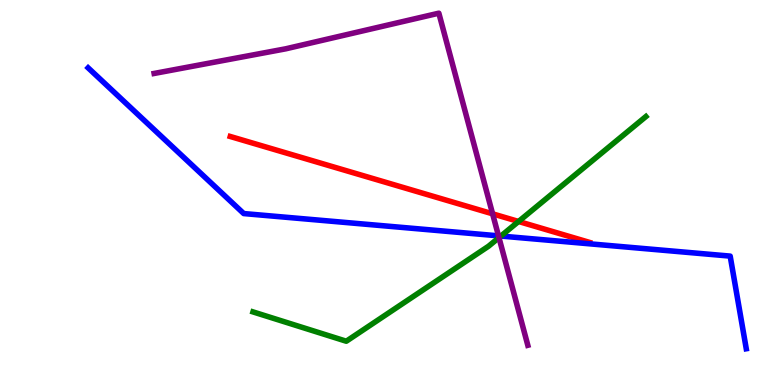[{'lines': ['blue', 'red'], 'intersections': []}, {'lines': ['green', 'red'], 'intersections': [{'x': 6.69, 'y': 4.25}]}, {'lines': ['purple', 'red'], 'intersections': [{'x': 6.36, 'y': 4.45}]}, {'lines': ['blue', 'green'], 'intersections': [{'x': 6.46, 'y': 3.87}]}, {'lines': ['blue', 'purple'], 'intersections': [{'x': 6.43, 'y': 3.87}]}, {'lines': ['green', 'purple'], 'intersections': [{'x': 6.44, 'y': 3.83}]}]